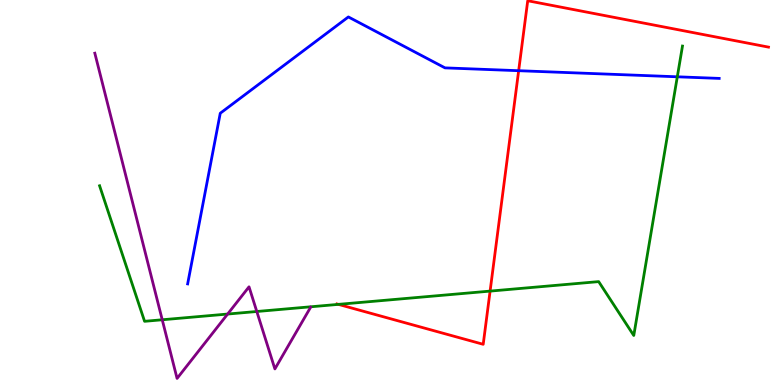[{'lines': ['blue', 'red'], 'intersections': [{'x': 6.69, 'y': 8.16}]}, {'lines': ['green', 'red'], 'intersections': [{'x': 4.37, 'y': 2.09}, {'x': 6.32, 'y': 2.44}]}, {'lines': ['purple', 'red'], 'intersections': []}, {'lines': ['blue', 'green'], 'intersections': [{'x': 8.74, 'y': 8.01}]}, {'lines': ['blue', 'purple'], 'intersections': []}, {'lines': ['green', 'purple'], 'intersections': [{'x': 2.09, 'y': 1.69}, {'x': 2.94, 'y': 1.84}, {'x': 3.31, 'y': 1.91}]}]